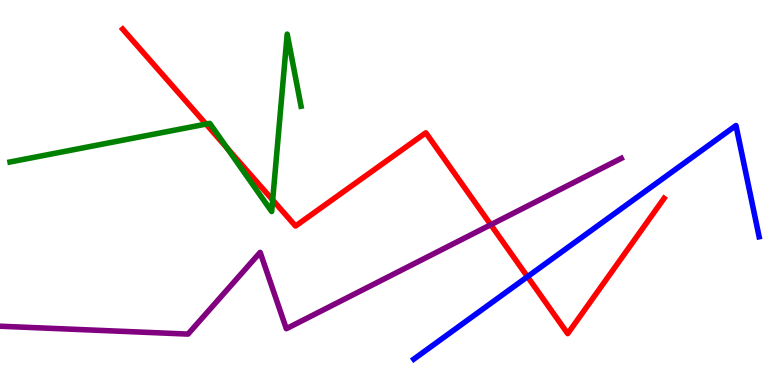[{'lines': ['blue', 'red'], 'intersections': [{'x': 6.81, 'y': 2.81}]}, {'lines': ['green', 'red'], 'intersections': [{'x': 2.66, 'y': 6.78}, {'x': 2.93, 'y': 6.15}, {'x': 3.52, 'y': 4.81}]}, {'lines': ['purple', 'red'], 'intersections': [{'x': 6.33, 'y': 4.16}]}, {'lines': ['blue', 'green'], 'intersections': []}, {'lines': ['blue', 'purple'], 'intersections': []}, {'lines': ['green', 'purple'], 'intersections': []}]